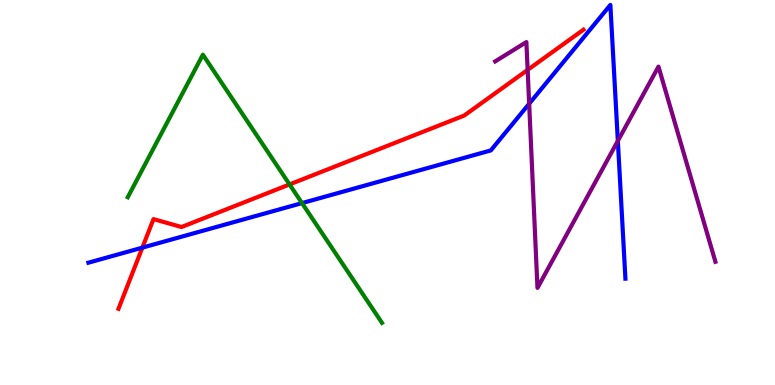[{'lines': ['blue', 'red'], 'intersections': [{'x': 1.84, 'y': 3.57}]}, {'lines': ['green', 'red'], 'intersections': [{'x': 3.74, 'y': 5.21}]}, {'lines': ['purple', 'red'], 'intersections': [{'x': 6.81, 'y': 8.18}]}, {'lines': ['blue', 'green'], 'intersections': [{'x': 3.9, 'y': 4.72}]}, {'lines': ['blue', 'purple'], 'intersections': [{'x': 6.83, 'y': 7.31}, {'x': 7.97, 'y': 6.34}]}, {'lines': ['green', 'purple'], 'intersections': []}]